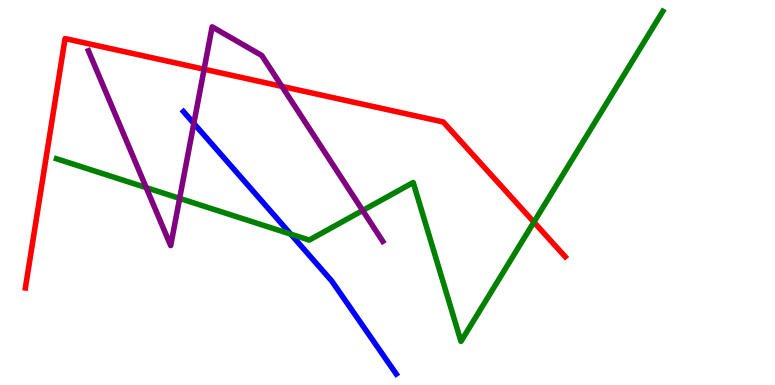[{'lines': ['blue', 'red'], 'intersections': []}, {'lines': ['green', 'red'], 'intersections': [{'x': 6.89, 'y': 4.23}]}, {'lines': ['purple', 'red'], 'intersections': [{'x': 2.63, 'y': 8.2}, {'x': 3.64, 'y': 7.76}]}, {'lines': ['blue', 'green'], 'intersections': [{'x': 3.75, 'y': 3.92}]}, {'lines': ['blue', 'purple'], 'intersections': [{'x': 2.5, 'y': 6.79}]}, {'lines': ['green', 'purple'], 'intersections': [{'x': 1.89, 'y': 5.13}, {'x': 2.32, 'y': 4.85}, {'x': 4.68, 'y': 4.53}]}]